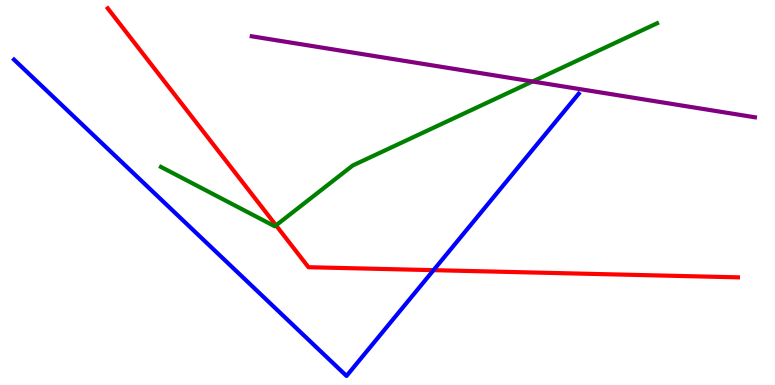[{'lines': ['blue', 'red'], 'intersections': [{'x': 5.59, 'y': 2.98}]}, {'lines': ['green', 'red'], 'intersections': [{'x': 3.56, 'y': 4.15}]}, {'lines': ['purple', 'red'], 'intersections': []}, {'lines': ['blue', 'green'], 'intersections': []}, {'lines': ['blue', 'purple'], 'intersections': []}, {'lines': ['green', 'purple'], 'intersections': [{'x': 6.87, 'y': 7.88}]}]